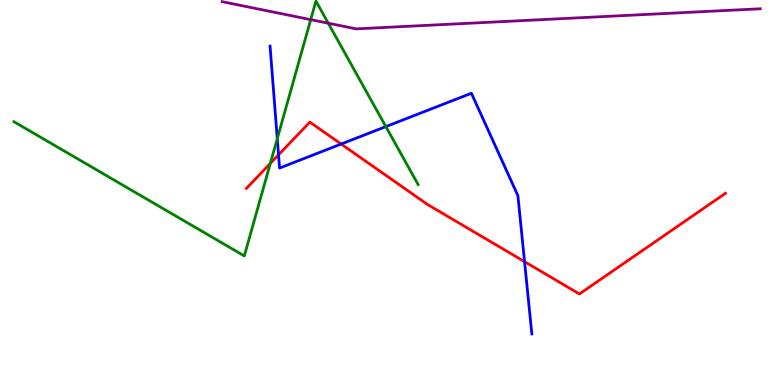[{'lines': ['blue', 'red'], 'intersections': [{'x': 3.59, 'y': 5.98}, {'x': 4.4, 'y': 6.26}, {'x': 6.77, 'y': 3.2}]}, {'lines': ['green', 'red'], 'intersections': [{'x': 3.49, 'y': 5.76}]}, {'lines': ['purple', 'red'], 'intersections': []}, {'lines': ['blue', 'green'], 'intersections': [{'x': 3.58, 'y': 6.4}, {'x': 4.98, 'y': 6.71}]}, {'lines': ['blue', 'purple'], 'intersections': []}, {'lines': ['green', 'purple'], 'intersections': [{'x': 4.01, 'y': 9.49}, {'x': 4.24, 'y': 9.4}]}]